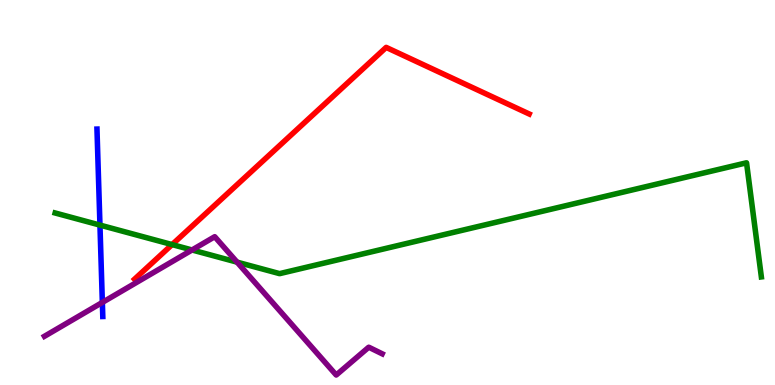[{'lines': ['blue', 'red'], 'intersections': []}, {'lines': ['green', 'red'], 'intersections': [{'x': 2.22, 'y': 3.65}]}, {'lines': ['purple', 'red'], 'intersections': []}, {'lines': ['blue', 'green'], 'intersections': [{'x': 1.29, 'y': 4.15}]}, {'lines': ['blue', 'purple'], 'intersections': [{'x': 1.32, 'y': 2.14}]}, {'lines': ['green', 'purple'], 'intersections': [{'x': 2.48, 'y': 3.51}, {'x': 3.06, 'y': 3.19}]}]